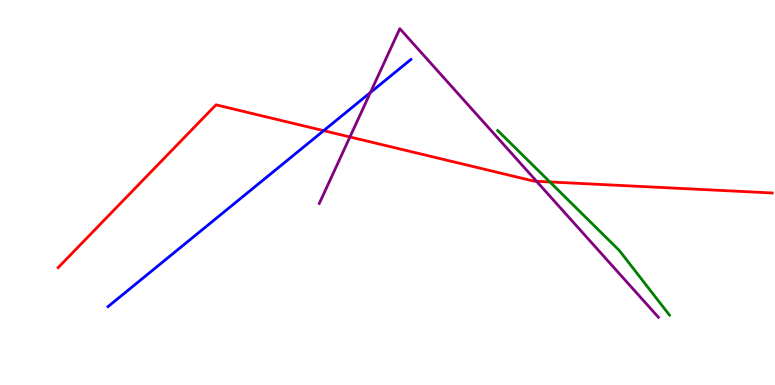[{'lines': ['blue', 'red'], 'intersections': [{'x': 4.18, 'y': 6.61}]}, {'lines': ['green', 'red'], 'intersections': [{'x': 7.09, 'y': 5.27}]}, {'lines': ['purple', 'red'], 'intersections': [{'x': 4.52, 'y': 6.44}, {'x': 6.92, 'y': 5.29}]}, {'lines': ['blue', 'green'], 'intersections': []}, {'lines': ['blue', 'purple'], 'intersections': [{'x': 4.78, 'y': 7.6}]}, {'lines': ['green', 'purple'], 'intersections': []}]